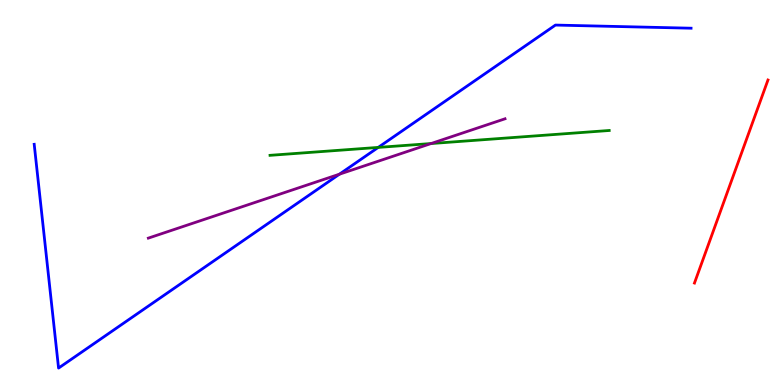[{'lines': ['blue', 'red'], 'intersections': []}, {'lines': ['green', 'red'], 'intersections': []}, {'lines': ['purple', 'red'], 'intersections': []}, {'lines': ['blue', 'green'], 'intersections': [{'x': 4.88, 'y': 6.17}]}, {'lines': ['blue', 'purple'], 'intersections': [{'x': 4.38, 'y': 5.48}]}, {'lines': ['green', 'purple'], 'intersections': [{'x': 5.56, 'y': 6.27}]}]